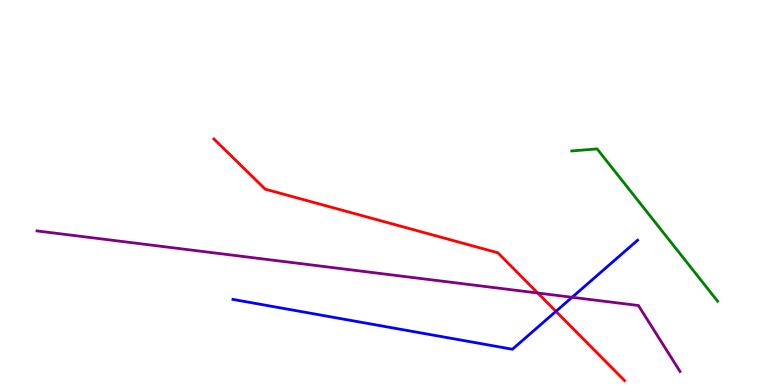[{'lines': ['blue', 'red'], 'intersections': [{'x': 7.17, 'y': 1.91}]}, {'lines': ['green', 'red'], 'intersections': []}, {'lines': ['purple', 'red'], 'intersections': [{'x': 6.94, 'y': 2.39}]}, {'lines': ['blue', 'green'], 'intersections': []}, {'lines': ['blue', 'purple'], 'intersections': [{'x': 7.38, 'y': 2.28}]}, {'lines': ['green', 'purple'], 'intersections': []}]